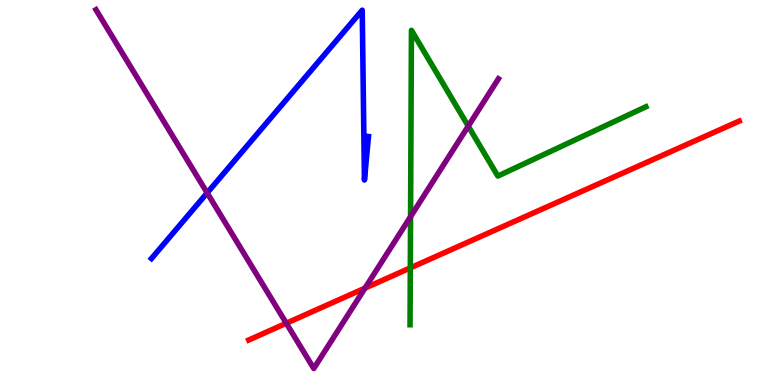[{'lines': ['blue', 'red'], 'intersections': []}, {'lines': ['green', 'red'], 'intersections': [{'x': 5.29, 'y': 3.04}]}, {'lines': ['purple', 'red'], 'intersections': [{'x': 3.69, 'y': 1.6}, {'x': 4.71, 'y': 2.52}]}, {'lines': ['blue', 'green'], 'intersections': []}, {'lines': ['blue', 'purple'], 'intersections': [{'x': 2.67, 'y': 4.99}]}, {'lines': ['green', 'purple'], 'intersections': [{'x': 5.3, 'y': 4.37}, {'x': 6.04, 'y': 6.72}]}]